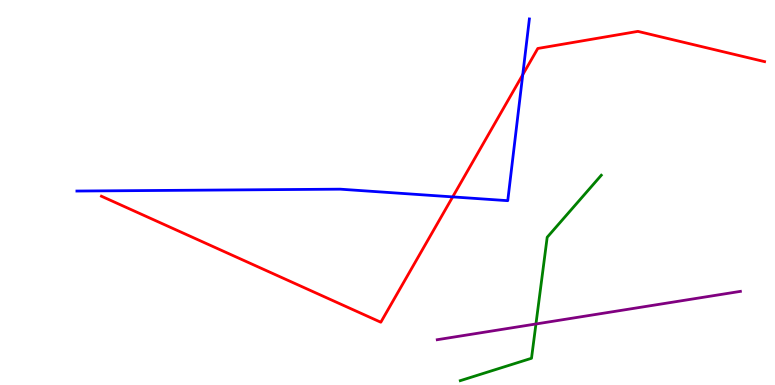[{'lines': ['blue', 'red'], 'intersections': [{'x': 5.84, 'y': 4.89}, {'x': 6.75, 'y': 8.06}]}, {'lines': ['green', 'red'], 'intersections': []}, {'lines': ['purple', 'red'], 'intersections': []}, {'lines': ['blue', 'green'], 'intersections': []}, {'lines': ['blue', 'purple'], 'intersections': []}, {'lines': ['green', 'purple'], 'intersections': [{'x': 6.92, 'y': 1.59}]}]